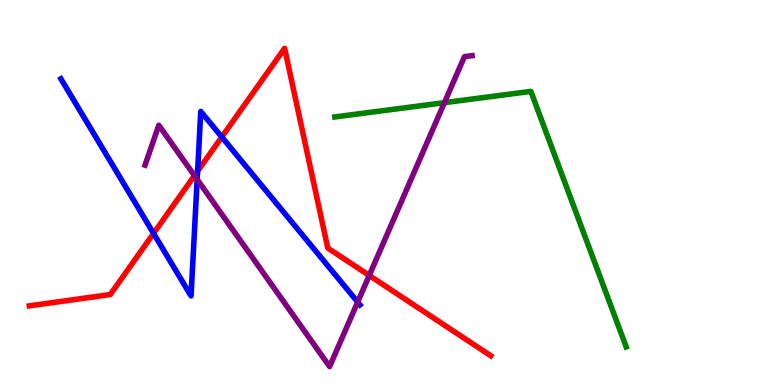[{'lines': ['blue', 'red'], 'intersections': [{'x': 1.98, 'y': 3.94}, {'x': 2.55, 'y': 5.55}, {'x': 2.86, 'y': 6.44}]}, {'lines': ['green', 'red'], 'intersections': []}, {'lines': ['purple', 'red'], 'intersections': [{'x': 2.51, 'y': 5.44}, {'x': 4.76, 'y': 2.85}]}, {'lines': ['blue', 'green'], 'intersections': []}, {'lines': ['blue', 'purple'], 'intersections': [{'x': 2.54, 'y': 5.34}, {'x': 4.62, 'y': 2.15}]}, {'lines': ['green', 'purple'], 'intersections': [{'x': 5.73, 'y': 7.33}]}]